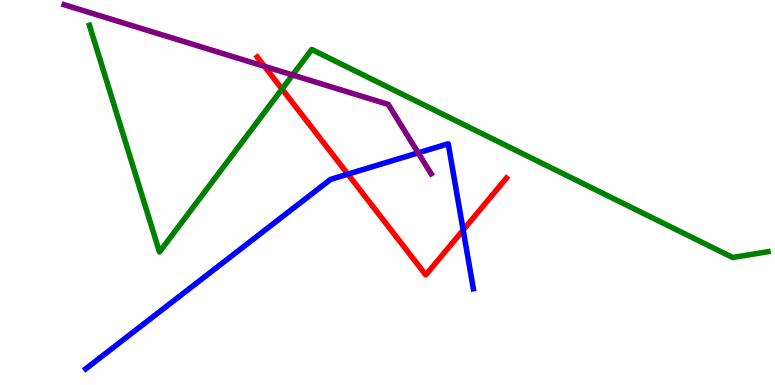[{'lines': ['blue', 'red'], 'intersections': [{'x': 4.49, 'y': 5.48}, {'x': 5.98, 'y': 4.02}]}, {'lines': ['green', 'red'], 'intersections': [{'x': 3.64, 'y': 7.69}]}, {'lines': ['purple', 'red'], 'intersections': [{'x': 3.41, 'y': 8.28}]}, {'lines': ['blue', 'green'], 'intersections': []}, {'lines': ['blue', 'purple'], 'intersections': [{'x': 5.4, 'y': 6.03}]}, {'lines': ['green', 'purple'], 'intersections': [{'x': 3.78, 'y': 8.05}]}]